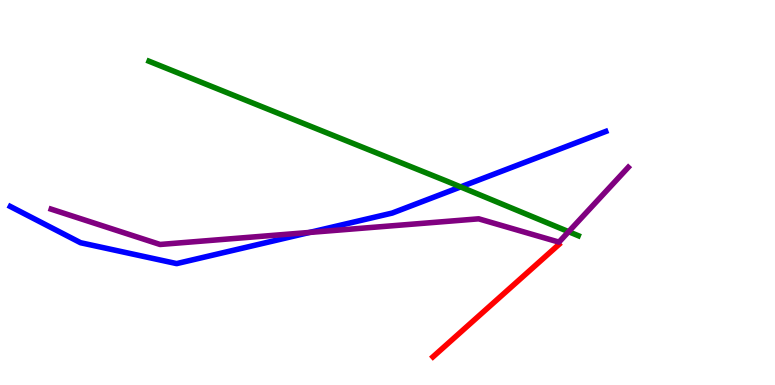[{'lines': ['blue', 'red'], 'intersections': []}, {'lines': ['green', 'red'], 'intersections': []}, {'lines': ['purple', 'red'], 'intersections': []}, {'lines': ['blue', 'green'], 'intersections': [{'x': 5.94, 'y': 5.15}]}, {'lines': ['blue', 'purple'], 'intersections': [{'x': 3.99, 'y': 3.96}]}, {'lines': ['green', 'purple'], 'intersections': [{'x': 7.34, 'y': 3.98}]}]